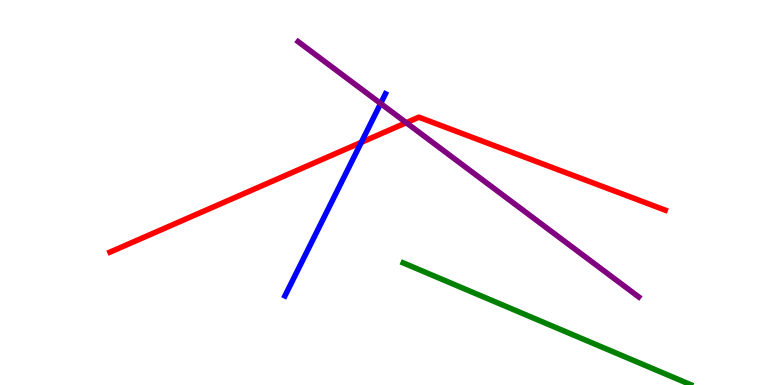[{'lines': ['blue', 'red'], 'intersections': [{'x': 4.66, 'y': 6.3}]}, {'lines': ['green', 'red'], 'intersections': []}, {'lines': ['purple', 'red'], 'intersections': [{'x': 5.24, 'y': 6.81}]}, {'lines': ['blue', 'green'], 'intersections': []}, {'lines': ['blue', 'purple'], 'intersections': [{'x': 4.91, 'y': 7.31}]}, {'lines': ['green', 'purple'], 'intersections': []}]